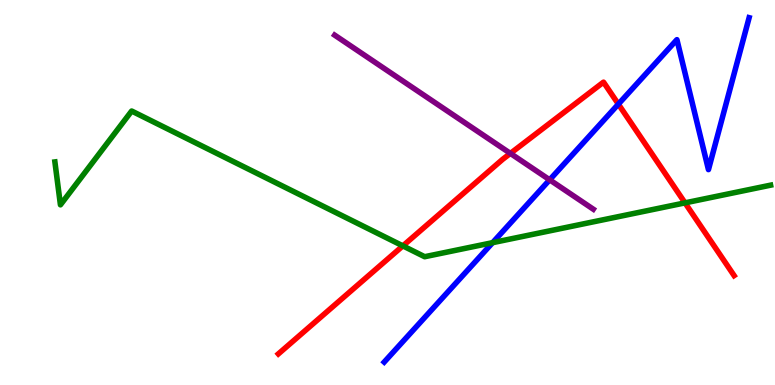[{'lines': ['blue', 'red'], 'intersections': [{'x': 7.98, 'y': 7.3}]}, {'lines': ['green', 'red'], 'intersections': [{'x': 5.2, 'y': 3.61}, {'x': 8.84, 'y': 4.73}]}, {'lines': ['purple', 'red'], 'intersections': [{'x': 6.59, 'y': 6.02}]}, {'lines': ['blue', 'green'], 'intersections': [{'x': 6.36, 'y': 3.7}]}, {'lines': ['blue', 'purple'], 'intersections': [{'x': 7.09, 'y': 5.33}]}, {'lines': ['green', 'purple'], 'intersections': []}]